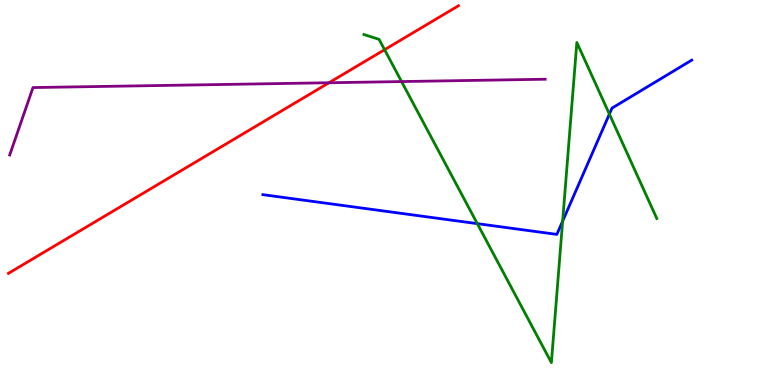[{'lines': ['blue', 'red'], 'intersections': []}, {'lines': ['green', 'red'], 'intersections': [{'x': 4.96, 'y': 8.71}]}, {'lines': ['purple', 'red'], 'intersections': [{'x': 4.24, 'y': 7.85}]}, {'lines': ['blue', 'green'], 'intersections': [{'x': 6.16, 'y': 4.19}, {'x': 7.26, 'y': 4.26}, {'x': 7.86, 'y': 7.04}]}, {'lines': ['blue', 'purple'], 'intersections': []}, {'lines': ['green', 'purple'], 'intersections': [{'x': 5.18, 'y': 7.88}]}]